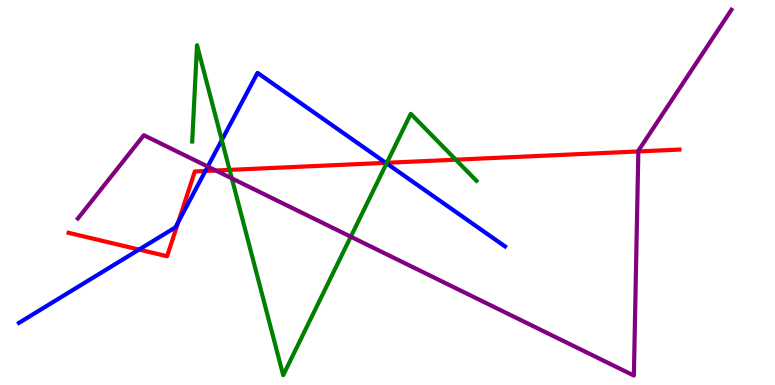[{'lines': ['blue', 'red'], 'intersections': [{'x': 1.79, 'y': 3.52}, {'x': 2.3, 'y': 4.23}, {'x': 2.65, 'y': 5.56}, {'x': 4.98, 'y': 5.77}]}, {'lines': ['green', 'red'], 'intersections': [{'x': 2.96, 'y': 5.59}, {'x': 4.99, 'y': 5.77}, {'x': 5.88, 'y': 5.85}]}, {'lines': ['purple', 'red'], 'intersections': [{'x': 2.78, 'y': 5.57}, {'x': 8.24, 'y': 6.07}]}, {'lines': ['blue', 'green'], 'intersections': [{'x': 2.86, 'y': 6.36}, {'x': 4.99, 'y': 5.76}]}, {'lines': ['blue', 'purple'], 'intersections': [{'x': 2.68, 'y': 5.67}]}, {'lines': ['green', 'purple'], 'intersections': [{'x': 2.99, 'y': 5.37}, {'x': 4.53, 'y': 3.85}]}]